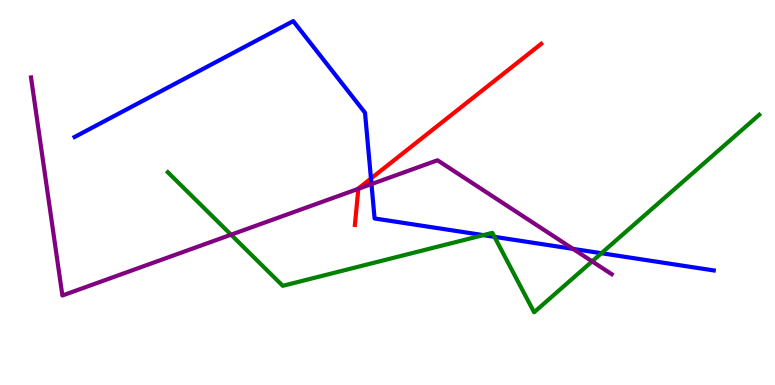[{'lines': ['blue', 'red'], 'intersections': [{'x': 4.79, 'y': 5.36}]}, {'lines': ['green', 'red'], 'intersections': []}, {'lines': ['purple', 'red'], 'intersections': [{'x': 4.62, 'y': 5.1}]}, {'lines': ['blue', 'green'], 'intersections': [{'x': 6.24, 'y': 3.89}, {'x': 6.38, 'y': 3.85}, {'x': 7.76, 'y': 3.42}]}, {'lines': ['blue', 'purple'], 'intersections': [{'x': 4.79, 'y': 5.22}, {'x': 7.39, 'y': 3.54}]}, {'lines': ['green', 'purple'], 'intersections': [{'x': 2.98, 'y': 3.9}, {'x': 7.64, 'y': 3.21}]}]